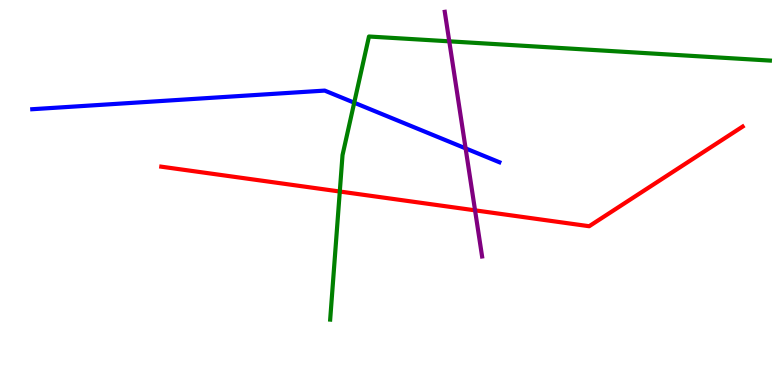[{'lines': ['blue', 'red'], 'intersections': []}, {'lines': ['green', 'red'], 'intersections': [{'x': 4.38, 'y': 5.03}]}, {'lines': ['purple', 'red'], 'intersections': [{'x': 6.13, 'y': 4.54}]}, {'lines': ['blue', 'green'], 'intersections': [{'x': 4.57, 'y': 7.33}]}, {'lines': ['blue', 'purple'], 'intersections': [{'x': 6.01, 'y': 6.15}]}, {'lines': ['green', 'purple'], 'intersections': [{'x': 5.8, 'y': 8.93}]}]